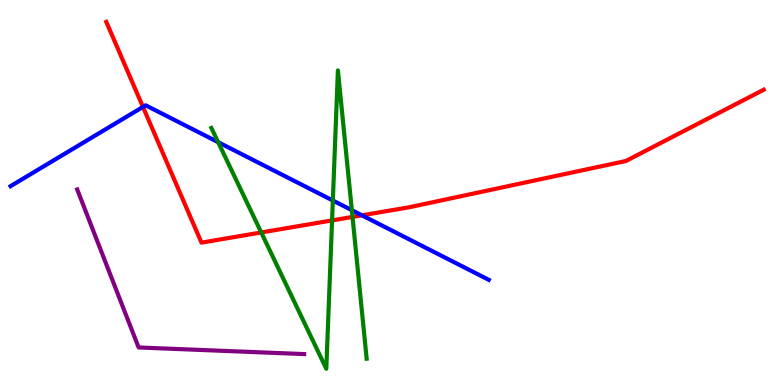[{'lines': ['blue', 'red'], 'intersections': [{'x': 1.84, 'y': 7.22}, {'x': 4.67, 'y': 4.41}]}, {'lines': ['green', 'red'], 'intersections': [{'x': 3.37, 'y': 3.96}, {'x': 4.28, 'y': 4.28}, {'x': 4.55, 'y': 4.37}]}, {'lines': ['purple', 'red'], 'intersections': []}, {'lines': ['blue', 'green'], 'intersections': [{'x': 2.81, 'y': 6.31}, {'x': 4.29, 'y': 4.79}, {'x': 4.54, 'y': 4.54}]}, {'lines': ['blue', 'purple'], 'intersections': []}, {'lines': ['green', 'purple'], 'intersections': []}]